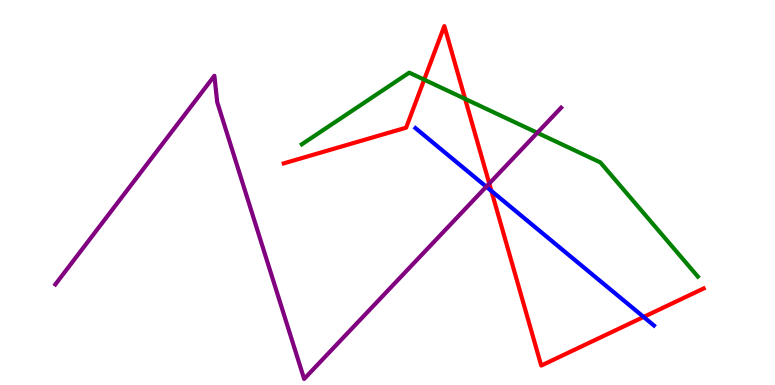[{'lines': ['blue', 'red'], 'intersections': [{'x': 6.34, 'y': 5.04}, {'x': 8.31, 'y': 1.77}]}, {'lines': ['green', 'red'], 'intersections': [{'x': 5.47, 'y': 7.93}, {'x': 6.0, 'y': 7.43}]}, {'lines': ['purple', 'red'], 'intersections': [{'x': 6.31, 'y': 5.23}]}, {'lines': ['blue', 'green'], 'intersections': []}, {'lines': ['blue', 'purple'], 'intersections': [{'x': 6.27, 'y': 5.15}]}, {'lines': ['green', 'purple'], 'intersections': [{'x': 6.93, 'y': 6.55}]}]